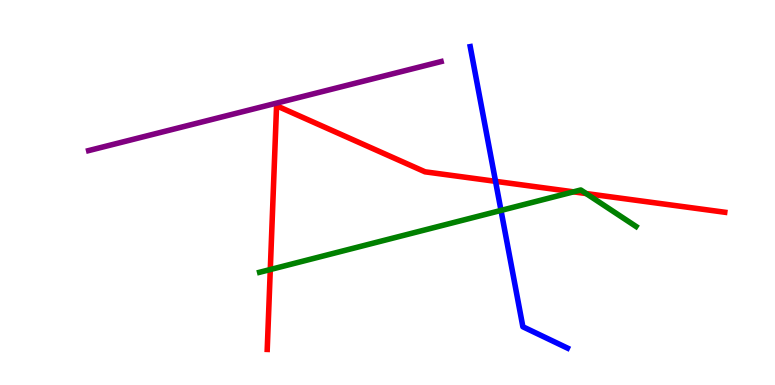[{'lines': ['blue', 'red'], 'intersections': [{'x': 6.39, 'y': 5.29}]}, {'lines': ['green', 'red'], 'intersections': [{'x': 3.49, 'y': 3.0}, {'x': 7.4, 'y': 5.02}, {'x': 7.56, 'y': 4.97}]}, {'lines': ['purple', 'red'], 'intersections': []}, {'lines': ['blue', 'green'], 'intersections': [{'x': 6.46, 'y': 4.53}]}, {'lines': ['blue', 'purple'], 'intersections': []}, {'lines': ['green', 'purple'], 'intersections': []}]